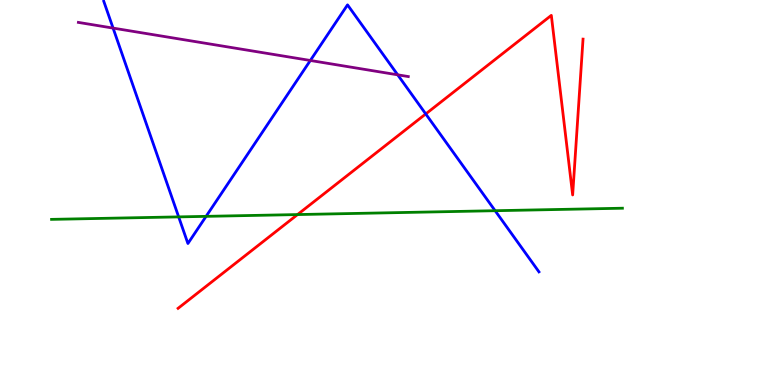[{'lines': ['blue', 'red'], 'intersections': [{'x': 5.49, 'y': 7.04}]}, {'lines': ['green', 'red'], 'intersections': [{'x': 3.84, 'y': 4.43}]}, {'lines': ['purple', 'red'], 'intersections': []}, {'lines': ['blue', 'green'], 'intersections': [{'x': 2.31, 'y': 4.37}, {'x': 2.66, 'y': 4.38}, {'x': 6.39, 'y': 4.53}]}, {'lines': ['blue', 'purple'], 'intersections': [{'x': 1.46, 'y': 9.27}, {'x': 4.0, 'y': 8.43}, {'x': 5.13, 'y': 8.06}]}, {'lines': ['green', 'purple'], 'intersections': []}]